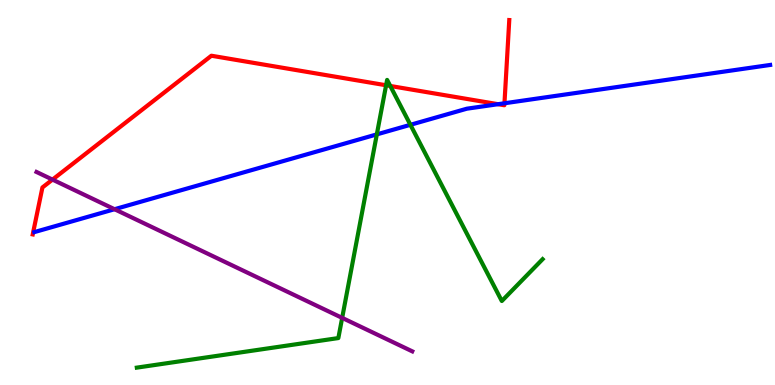[{'lines': ['blue', 'red'], 'intersections': [{'x': 6.43, 'y': 7.29}, {'x': 6.51, 'y': 7.32}]}, {'lines': ['green', 'red'], 'intersections': [{'x': 4.98, 'y': 7.79}, {'x': 5.04, 'y': 7.77}]}, {'lines': ['purple', 'red'], 'intersections': [{'x': 0.677, 'y': 5.33}]}, {'lines': ['blue', 'green'], 'intersections': [{'x': 4.86, 'y': 6.51}, {'x': 5.3, 'y': 6.76}]}, {'lines': ['blue', 'purple'], 'intersections': [{'x': 1.48, 'y': 4.57}]}, {'lines': ['green', 'purple'], 'intersections': [{'x': 4.41, 'y': 1.74}]}]